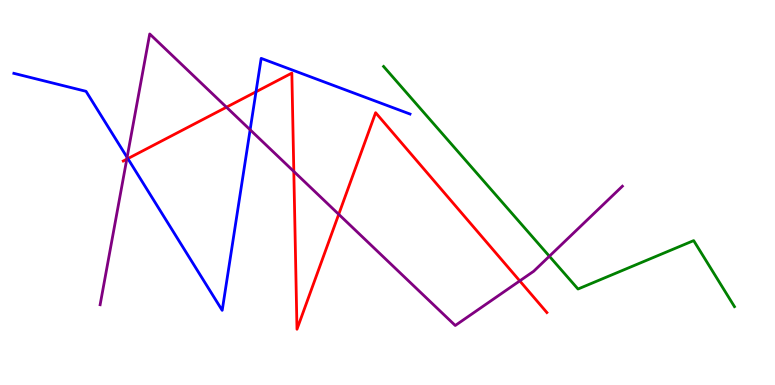[{'lines': ['blue', 'red'], 'intersections': [{'x': 1.65, 'y': 5.88}, {'x': 3.3, 'y': 7.62}]}, {'lines': ['green', 'red'], 'intersections': []}, {'lines': ['purple', 'red'], 'intersections': [{'x': 1.64, 'y': 5.87}, {'x': 2.92, 'y': 7.22}, {'x': 3.79, 'y': 5.55}, {'x': 4.37, 'y': 4.43}, {'x': 6.71, 'y': 2.7}]}, {'lines': ['blue', 'green'], 'intersections': []}, {'lines': ['blue', 'purple'], 'intersections': [{'x': 1.64, 'y': 5.91}, {'x': 3.23, 'y': 6.63}]}, {'lines': ['green', 'purple'], 'intersections': [{'x': 7.09, 'y': 3.34}]}]